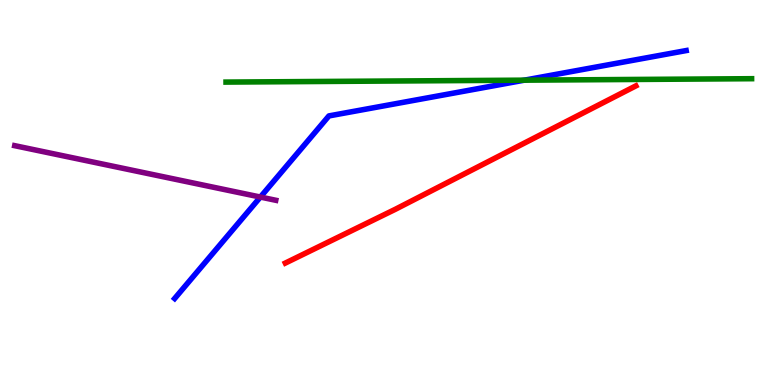[{'lines': ['blue', 'red'], 'intersections': []}, {'lines': ['green', 'red'], 'intersections': []}, {'lines': ['purple', 'red'], 'intersections': []}, {'lines': ['blue', 'green'], 'intersections': [{'x': 6.77, 'y': 7.92}]}, {'lines': ['blue', 'purple'], 'intersections': [{'x': 3.36, 'y': 4.88}]}, {'lines': ['green', 'purple'], 'intersections': []}]